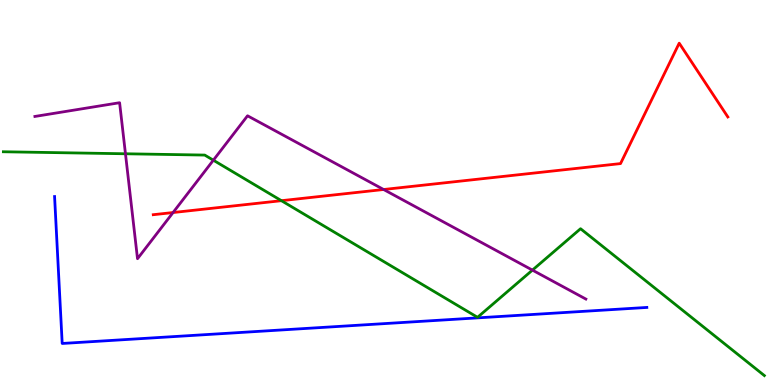[{'lines': ['blue', 'red'], 'intersections': []}, {'lines': ['green', 'red'], 'intersections': [{'x': 3.63, 'y': 4.79}]}, {'lines': ['purple', 'red'], 'intersections': [{'x': 2.23, 'y': 4.48}, {'x': 4.95, 'y': 5.08}]}, {'lines': ['blue', 'green'], 'intersections': []}, {'lines': ['blue', 'purple'], 'intersections': []}, {'lines': ['green', 'purple'], 'intersections': [{'x': 1.62, 'y': 6.01}, {'x': 2.75, 'y': 5.84}, {'x': 6.87, 'y': 2.98}]}]